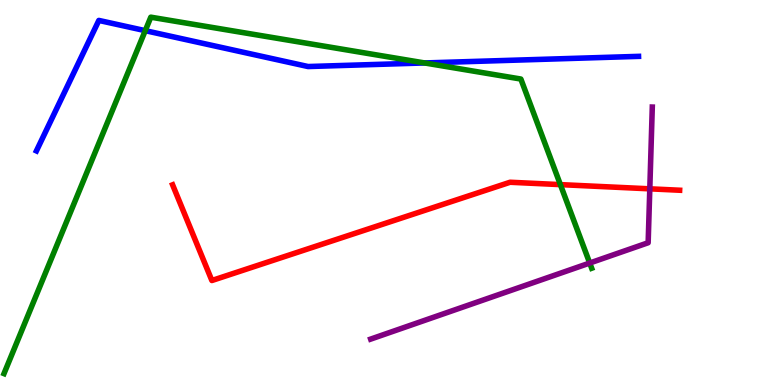[{'lines': ['blue', 'red'], 'intersections': []}, {'lines': ['green', 'red'], 'intersections': [{'x': 7.23, 'y': 5.2}]}, {'lines': ['purple', 'red'], 'intersections': [{'x': 8.38, 'y': 5.1}]}, {'lines': ['blue', 'green'], 'intersections': [{'x': 1.87, 'y': 9.2}, {'x': 5.48, 'y': 8.36}]}, {'lines': ['blue', 'purple'], 'intersections': []}, {'lines': ['green', 'purple'], 'intersections': [{'x': 7.61, 'y': 3.17}]}]